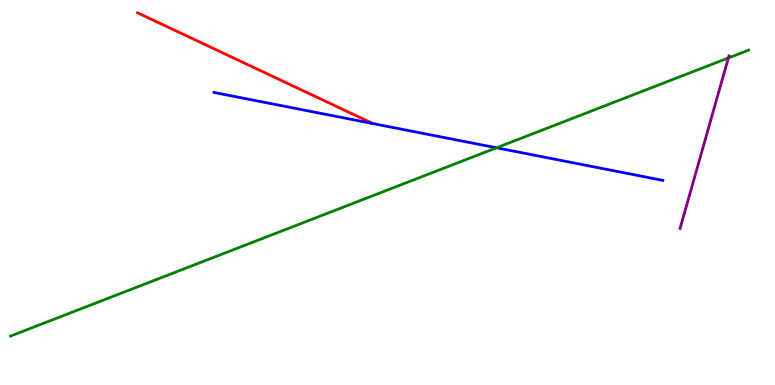[{'lines': ['blue', 'red'], 'intersections': []}, {'lines': ['green', 'red'], 'intersections': []}, {'lines': ['purple', 'red'], 'intersections': []}, {'lines': ['blue', 'green'], 'intersections': [{'x': 6.41, 'y': 6.16}]}, {'lines': ['blue', 'purple'], 'intersections': []}, {'lines': ['green', 'purple'], 'intersections': [{'x': 9.4, 'y': 8.49}]}]